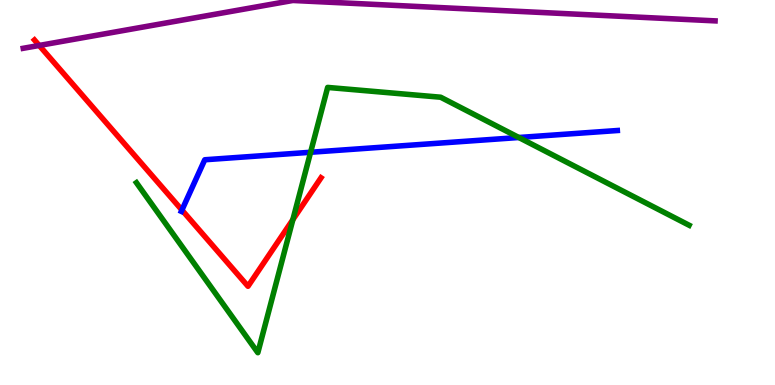[{'lines': ['blue', 'red'], 'intersections': [{'x': 2.35, 'y': 4.54}]}, {'lines': ['green', 'red'], 'intersections': [{'x': 3.78, 'y': 4.3}]}, {'lines': ['purple', 'red'], 'intersections': [{'x': 0.506, 'y': 8.82}]}, {'lines': ['blue', 'green'], 'intersections': [{'x': 4.01, 'y': 6.05}, {'x': 6.69, 'y': 6.43}]}, {'lines': ['blue', 'purple'], 'intersections': []}, {'lines': ['green', 'purple'], 'intersections': []}]